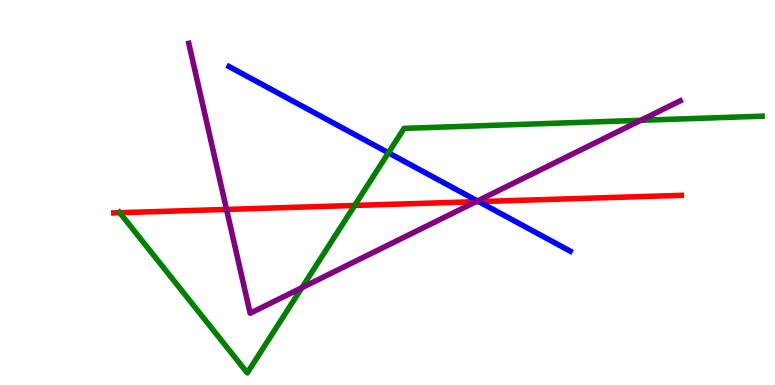[{'lines': ['blue', 'red'], 'intersections': [{'x': 6.18, 'y': 4.76}]}, {'lines': ['green', 'red'], 'intersections': [{'x': 1.55, 'y': 4.47}, {'x': 4.58, 'y': 4.66}]}, {'lines': ['purple', 'red'], 'intersections': [{'x': 2.92, 'y': 4.56}, {'x': 6.14, 'y': 4.76}]}, {'lines': ['blue', 'green'], 'intersections': [{'x': 5.01, 'y': 6.03}]}, {'lines': ['blue', 'purple'], 'intersections': [{'x': 6.16, 'y': 4.78}]}, {'lines': ['green', 'purple'], 'intersections': [{'x': 3.9, 'y': 2.53}, {'x': 8.27, 'y': 6.87}]}]